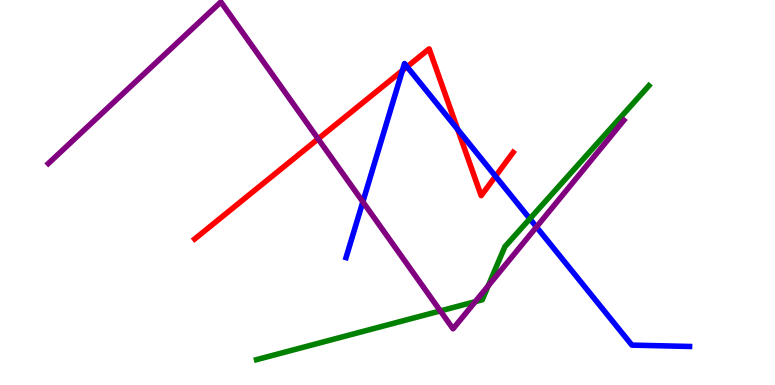[{'lines': ['blue', 'red'], 'intersections': [{'x': 5.19, 'y': 8.17}, {'x': 5.25, 'y': 8.27}, {'x': 5.91, 'y': 6.64}, {'x': 6.39, 'y': 5.42}]}, {'lines': ['green', 'red'], 'intersections': []}, {'lines': ['purple', 'red'], 'intersections': [{'x': 4.11, 'y': 6.39}]}, {'lines': ['blue', 'green'], 'intersections': [{'x': 6.84, 'y': 4.32}]}, {'lines': ['blue', 'purple'], 'intersections': [{'x': 4.68, 'y': 4.76}, {'x': 6.92, 'y': 4.11}]}, {'lines': ['green', 'purple'], 'intersections': [{'x': 5.68, 'y': 1.92}, {'x': 6.13, 'y': 2.16}, {'x': 6.3, 'y': 2.58}]}]